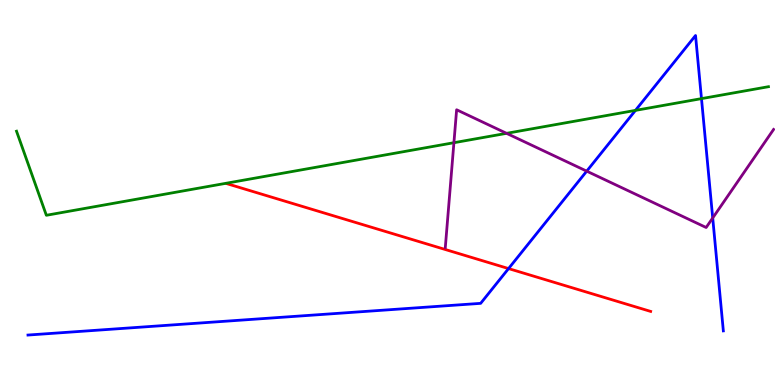[{'lines': ['blue', 'red'], 'intersections': [{'x': 6.56, 'y': 3.02}]}, {'lines': ['green', 'red'], 'intersections': []}, {'lines': ['purple', 'red'], 'intersections': []}, {'lines': ['blue', 'green'], 'intersections': [{'x': 8.2, 'y': 7.13}, {'x': 9.05, 'y': 7.44}]}, {'lines': ['blue', 'purple'], 'intersections': [{'x': 7.57, 'y': 5.55}, {'x': 9.2, 'y': 4.34}]}, {'lines': ['green', 'purple'], 'intersections': [{'x': 5.86, 'y': 6.29}, {'x': 6.54, 'y': 6.54}]}]